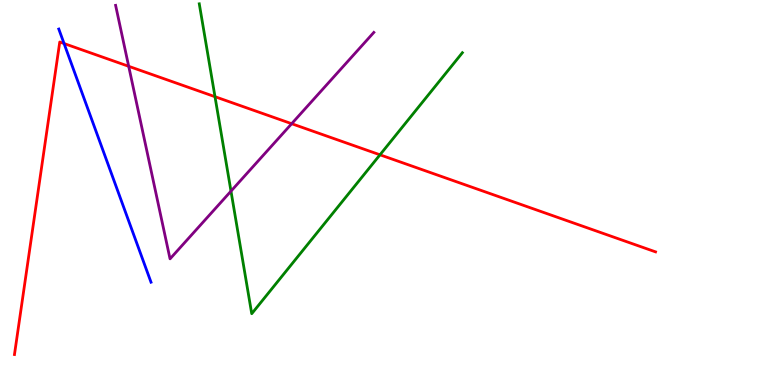[{'lines': ['blue', 'red'], 'intersections': [{'x': 0.827, 'y': 8.87}]}, {'lines': ['green', 'red'], 'intersections': [{'x': 2.77, 'y': 7.49}, {'x': 4.9, 'y': 5.98}]}, {'lines': ['purple', 'red'], 'intersections': [{'x': 1.66, 'y': 8.28}, {'x': 3.76, 'y': 6.79}]}, {'lines': ['blue', 'green'], 'intersections': []}, {'lines': ['blue', 'purple'], 'intersections': []}, {'lines': ['green', 'purple'], 'intersections': [{'x': 2.98, 'y': 5.04}]}]